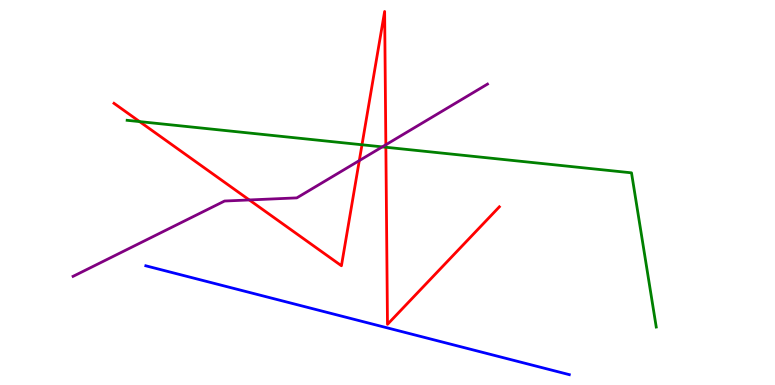[{'lines': ['blue', 'red'], 'intersections': []}, {'lines': ['green', 'red'], 'intersections': [{'x': 1.8, 'y': 6.84}, {'x': 4.67, 'y': 6.24}, {'x': 4.98, 'y': 6.18}]}, {'lines': ['purple', 'red'], 'intersections': [{'x': 3.22, 'y': 4.81}, {'x': 4.64, 'y': 5.83}, {'x': 4.98, 'y': 6.24}]}, {'lines': ['blue', 'green'], 'intersections': []}, {'lines': ['blue', 'purple'], 'intersections': []}, {'lines': ['green', 'purple'], 'intersections': [{'x': 4.93, 'y': 6.18}]}]